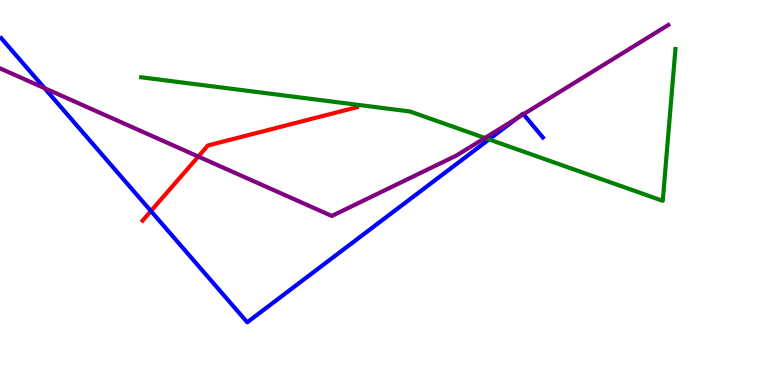[{'lines': ['blue', 'red'], 'intersections': [{'x': 1.95, 'y': 4.52}]}, {'lines': ['green', 'red'], 'intersections': []}, {'lines': ['purple', 'red'], 'intersections': [{'x': 2.56, 'y': 5.93}]}, {'lines': ['blue', 'green'], 'intersections': [{'x': 6.31, 'y': 6.38}]}, {'lines': ['blue', 'purple'], 'intersections': [{'x': 0.574, 'y': 7.71}, {'x': 6.67, 'y': 6.93}, {'x': 6.75, 'y': 7.03}]}, {'lines': ['green', 'purple'], 'intersections': [{'x': 6.26, 'y': 6.42}]}]